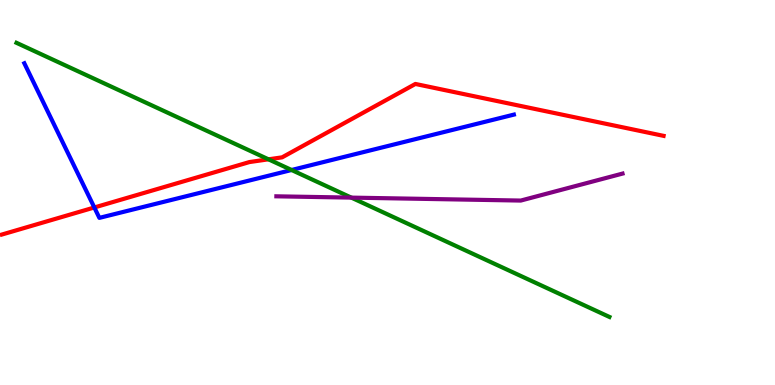[{'lines': ['blue', 'red'], 'intersections': [{'x': 1.22, 'y': 4.61}]}, {'lines': ['green', 'red'], 'intersections': [{'x': 3.46, 'y': 5.86}]}, {'lines': ['purple', 'red'], 'intersections': []}, {'lines': ['blue', 'green'], 'intersections': [{'x': 3.76, 'y': 5.58}]}, {'lines': ['blue', 'purple'], 'intersections': []}, {'lines': ['green', 'purple'], 'intersections': [{'x': 4.53, 'y': 4.87}]}]